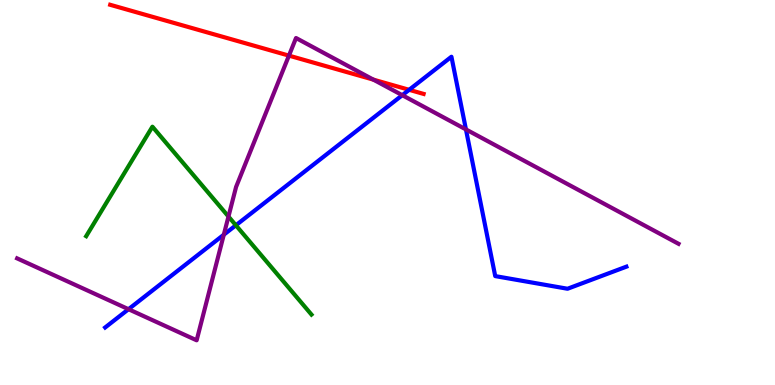[{'lines': ['blue', 'red'], 'intersections': [{'x': 5.28, 'y': 7.67}]}, {'lines': ['green', 'red'], 'intersections': []}, {'lines': ['purple', 'red'], 'intersections': [{'x': 3.73, 'y': 8.56}, {'x': 4.82, 'y': 7.93}]}, {'lines': ['blue', 'green'], 'intersections': [{'x': 3.04, 'y': 4.15}]}, {'lines': ['blue', 'purple'], 'intersections': [{'x': 1.66, 'y': 1.97}, {'x': 2.89, 'y': 3.9}, {'x': 5.19, 'y': 7.53}, {'x': 6.01, 'y': 6.64}]}, {'lines': ['green', 'purple'], 'intersections': [{'x': 2.95, 'y': 4.38}]}]